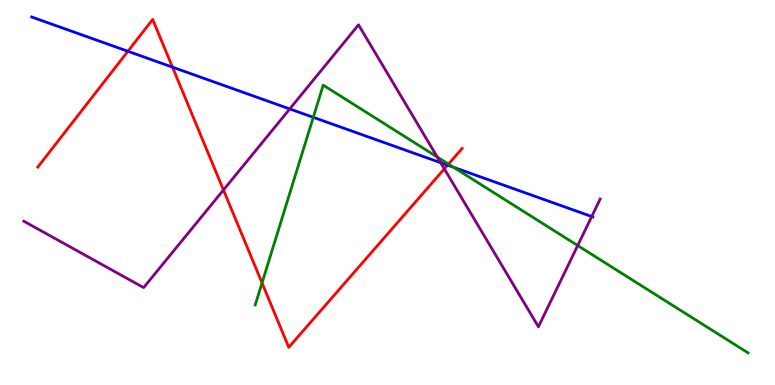[{'lines': ['blue', 'red'], 'intersections': [{'x': 1.65, 'y': 8.67}, {'x': 2.23, 'y': 8.26}, {'x': 5.77, 'y': 5.71}]}, {'lines': ['green', 'red'], 'intersections': [{'x': 3.38, 'y': 2.65}, {'x': 5.79, 'y': 5.74}]}, {'lines': ['purple', 'red'], 'intersections': [{'x': 2.88, 'y': 5.07}, {'x': 5.73, 'y': 5.61}]}, {'lines': ['blue', 'green'], 'intersections': [{'x': 4.04, 'y': 6.95}, {'x': 5.85, 'y': 5.65}]}, {'lines': ['blue', 'purple'], 'intersections': [{'x': 3.74, 'y': 7.17}, {'x': 5.69, 'y': 5.77}, {'x': 7.64, 'y': 4.38}]}, {'lines': ['green', 'purple'], 'intersections': [{'x': 5.64, 'y': 5.92}, {'x': 7.45, 'y': 3.62}]}]